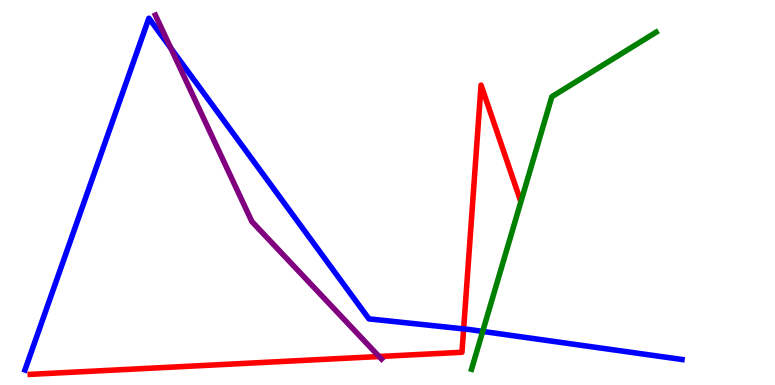[{'lines': ['blue', 'red'], 'intersections': [{'x': 5.98, 'y': 1.46}]}, {'lines': ['green', 'red'], 'intersections': []}, {'lines': ['purple', 'red'], 'intersections': [{'x': 4.89, 'y': 0.74}]}, {'lines': ['blue', 'green'], 'intersections': [{'x': 6.23, 'y': 1.39}]}, {'lines': ['blue', 'purple'], 'intersections': [{'x': 2.2, 'y': 8.75}]}, {'lines': ['green', 'purple'], 'intersections': []}]